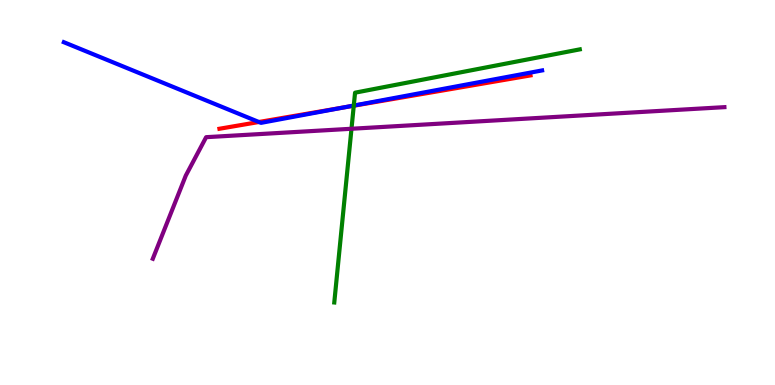[{'lines': ['blue', 'red'], 'intersections': [{'x': 3.34, 'y': 6.83}, {'x': 4.42, 'y': 7.2}]}, {'lines': ['green', 'red'], 'intersections': [{'x': 4.56, 'y': 7.25}]}, {'lines': ['purple', 'red'], 'intersections': []}, {'lines': ['blue', 'green'], 'intersections': [{'x': 4.56, 'y': 7.26}]}, {'lines': ['blue', 'purple'], 'intersections': []}, {'lines': ['green', 'purple'], 'intersections': [{'x': 4.54, 'y': 6.66}]}]